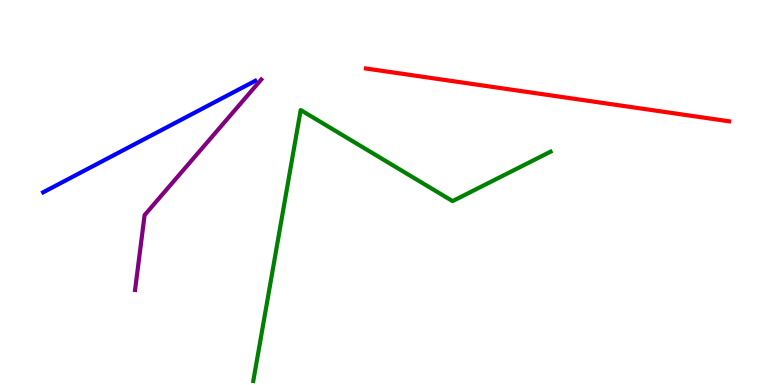[{'lines': ['blue', 'red'], 'intersections': []}, {'lines': ['green', 'red'], 'intersections': []}, {'lines': ['purple', 'red'], 'intersections': []}, {'lines': ['blue', 'green'], 'intersections': []}, {'lines': ['blue', 'purple'], 'intersections': []}, {'lines': ['green', 'purple'], 'intersections': []}]